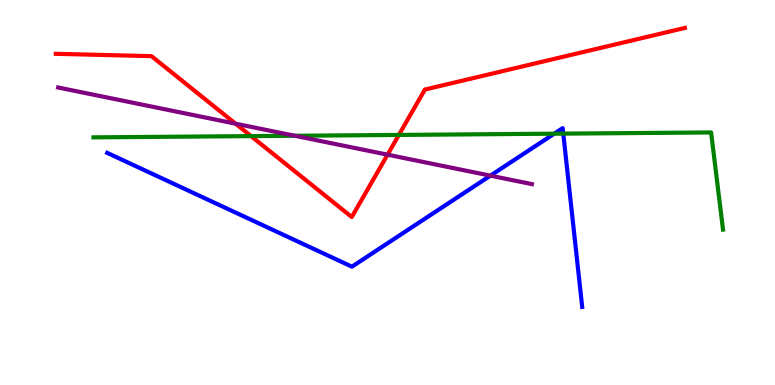[{'lines': ['blue', 'red'], 'intersections': []}, {'lines': ['green', 'red'], 'intersections': [{'x': 3.24, 'y': 6.46}, {'x': 5.15, 'y': 6.5}]}, {'lines': ['purple', 'red'], 'intersections': [{'x': 3.04, 'y': 6.79}, {'x': 5.0, 'y': 5.98}]}, {'lines': ['blue', 'green'], 'intersections': [{'x': 7.15, 'y': 6.53}, {'x': 7.27, 'y': 6.53}]}, {'lines': ['blue', 'purple'], 'intersections': [{'x': 6.33, 'y': 5.44}]}, {'lines': ['green', 'purple'], 'intersections': [{'x': 3.8, 'y': 6.47}]}]